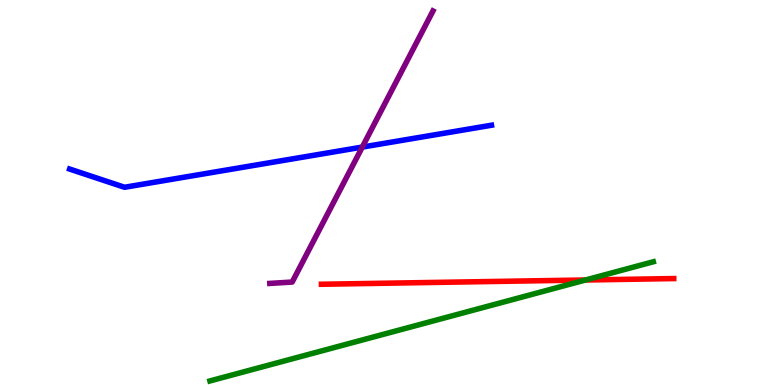[{'lines': ['blue', 'red'], 'intersections': []}, {'lines': ['green', 'red'], 'intersections': [{'x': 7.56, 'y': 2.73}]}, {'lines': ['purple', 'red'], 'intersections': []}, {'lines': ['blue', 'green'], 'intersections': []}, {'lines': ['blue', 'purple'], 'intersections': [{'x': 4.67, 'y': 6.18}]}, {'lines': ['green', 'purple'], 'intersections': []}]